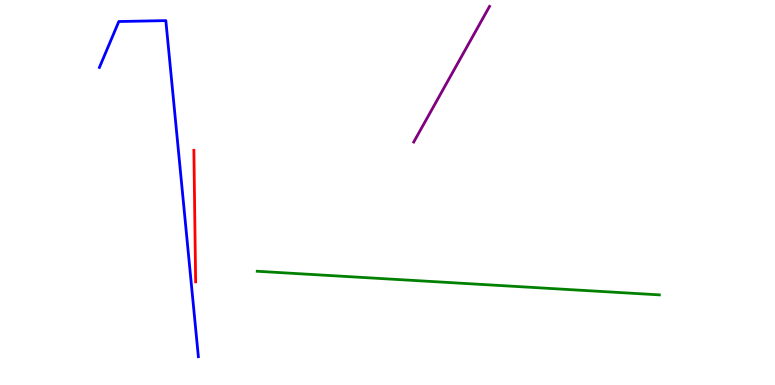[{'lines': ['blue', 'red'], 'intersections': []}, {'lines': ['green', 'red'], 'intersections': []}, {'lines': ['purple', 'red'], 'intersections': []}, {'lines': ['blue', 'green'], 'intersections': []}, {'lines': ['blue', 'purple'], 'intersections': []}, {'lines': ['green', 'purple'], 'intersections': []}]